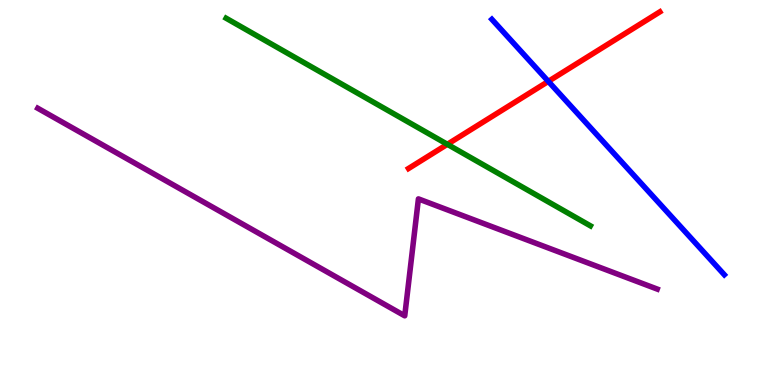[{'lines': ['blue', 'red'], 'intersections': [{'x': 7.08, 'y': 7.89}]}, {'lines': ['green', 'red'], 'intersections': [{'x': 5.77, 'y': 6.25}]}, {'lines': ['purple', 'red'], 'intersections': []}, {'lines': ['blue', 'green'], 'intersections': []}, {'lines': ['blue', 'purple'], 'intersections': []}, {'lines': ['green', 'purple'], 'intersections': []}]